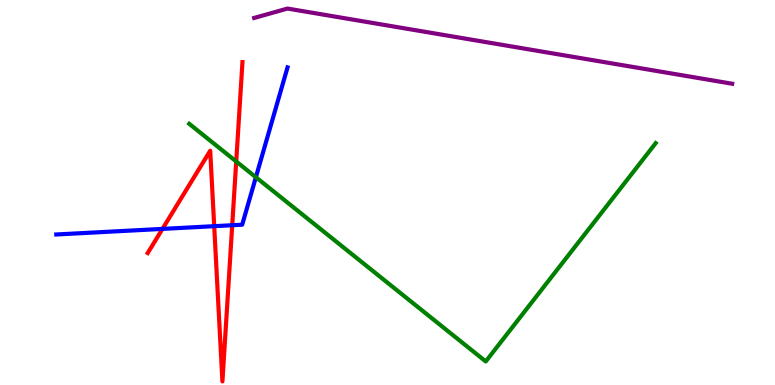[{'lines': ['blue', 'red'], 'intersections': [{'x': 2.1, 'y': 4.05}, {'x': 2.76, 'y': 4.13}, {'x': 3.0, 'y': 4.15}]}, {'lines': ['green', 'red'], 'intersections': [{'x': 3.05, 'y': 5.81}]}, {'lines': ['purple', 'red'], 'intersections': []}, {'lines': ['blue', 'green'], 'intersections': [{'x': 3.3, 'y': 5.4}]}, {'lines': ['blue', 'purple'], 'intersections': []}, {'lines': ['green', 'purple'], 'intersections': []}]